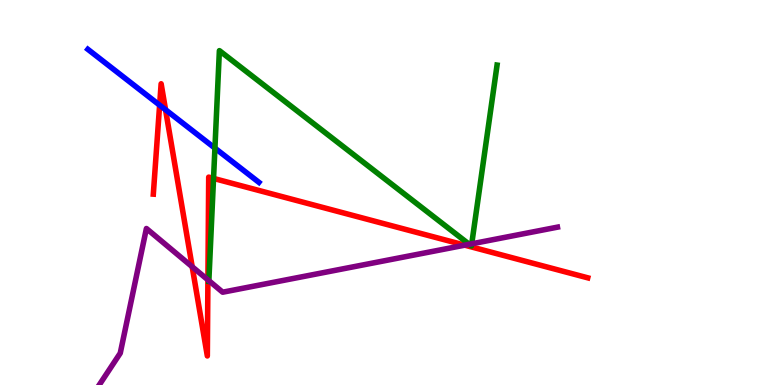[{'lines': ['blue', 'red'], 'intersections': [{'x': 2.06, 'y': 7.27}, {'x': 2.14, 'y': 7.15}]}, {'lines': ['green', 'red'], 'intersections': [{'x': 2.76, 'y': 5.37}]}, {'lines': ['purple', 'red'], 'intersections': [{'x': 2.48, 'y': 3.07}, {'x': 2.68, 'y': 2.73}, {'x': 6.0, 'y': 3.63}]}, {'lines': ['blue', 'green'], 'intersections': [{'x': 2.77, 'y': 6.15}]}, {'lines': ['blue', 'purple'], 'intersections': []}, {'lines': ['green', 'purple'], 'intersections': [{'x': 2.69, 'y': 2.71}, {'x': 6.05, 'y': 3.65}, {'x': 6.09, 'y': 3.67}]}]